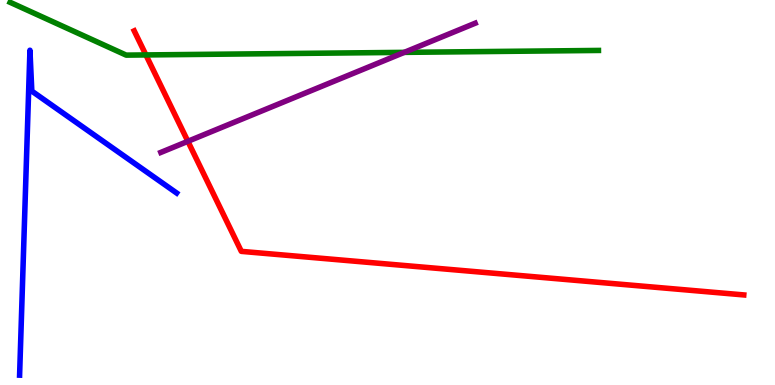[{'lines': ['blue', 'red'], 'intersections': []}, {'lines': ['green', 'red'], 'intersections': [{'x': 1.88, 'y': 8.57}]}, {'lines': ['purple', 'red'], 'intersections': [{'x': 2.42, 'y': 6.33}]}, {'lines': ['blue', 'green'], 'intersections': []}, {'lines': ['blue', 'purple'], 'intersections': []}, {'lines': ['green', 'purple'], 'intersections': [{'x': 5.22, 'y': 8.64}]}]